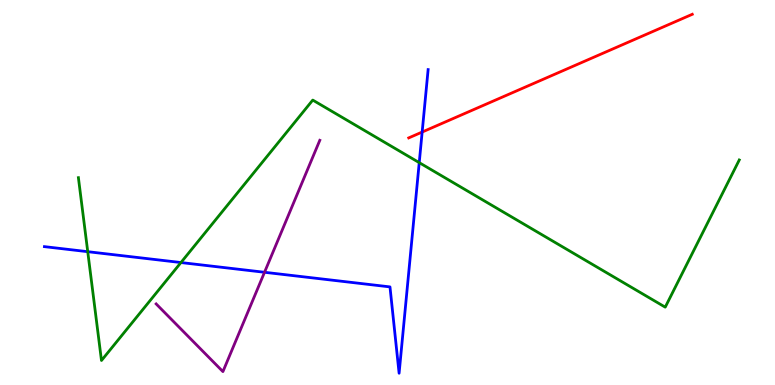[{'lines': ['blue', 'red'], 'intersections': [{'x': 5.45, 'y': 6.57}]}, {'lines': ['green', 'red'], 'intersections': []}, {'lines': ['purple', 'red'], 'intersections': []}, {'lines': ['blue', 'green'], 'intersections': [{'x': 1.13, 'y': 3.46}, {'x': 2.33, 'y': 3.18}, {'x': 5.41, 'y': 5.78}]}, {'lines': ['blue', 'purple'], 'intersections': [{'x': 3.41, 'y': 2.93}]}, {'lines': ['green', 'purple'], 'intersections': []}]